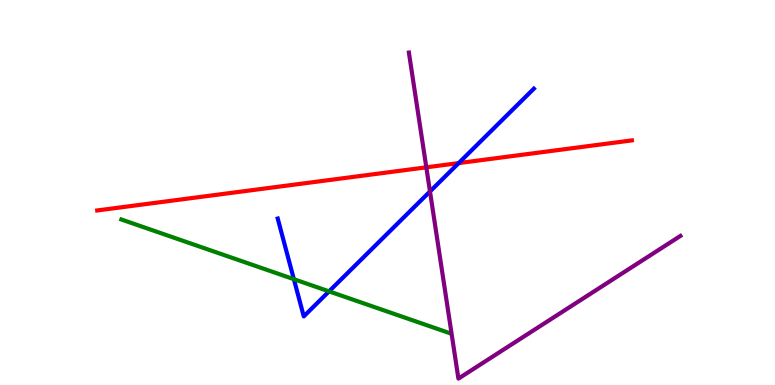[{'lines': ['blue', 'red'], 'intersections': [{'x': 5.92, 'y': 5.76}]}, {'lines': ['green', 'red'], 'intersections': []}, {'lines': ['purple', 'red'], 'intersections': [{'x': 5.5, 'y': 5.65}]}, {'lines': ['blue', 'green'], 'intersections': [{'x': 3.79, 'y': 2.75}, {'x': 4.25, 'y': 2.43}]}, {'lines': ['blue', 'purple'], 'intersections': [{'x': 5.55, 'y': 5.03}]}, {'lines': ['green', 'purple'], 'intersections': []}]